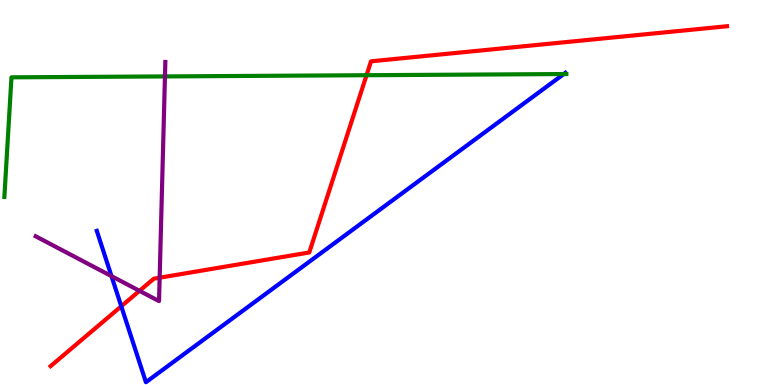[{'lines': ['blue', 'red'], 'intersections': [{'x': 1.56, 'y': 2.04}]}, {'lines': ['green', 'red'], 'intersections': [{'x': 4.73, 'y': 8.05}]}, {'lines': ['purple', 'red'], 'intersections': [{'x': 1.8, 'y': 2.45}, {'x': 2.06, 'y': 2.79}]}, {'lines': ['blue', 'green'], 'intersections': [{'x': 7.27, 'y': 8.08}]}, {'lines': ['blue', 'purple'], 'intersections': [{'x': 1.44, 'y': 2.83}]}, {'lines': ['green', 'purple'], 'intersections': [{'x': 2.13, 'y': 8.02}]}]